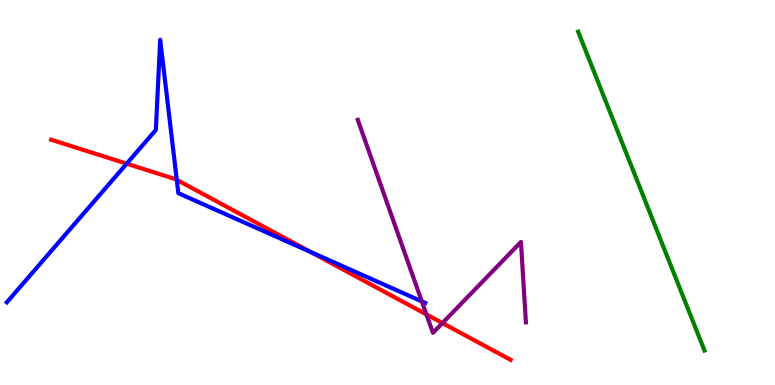[{'lines': ['blue', 'red'], 'intersections': [{'x': 1.64, 'y': 5.75}, {'x': 2.28, 'y': 5.33}, {'x': 4.01, 'y': 3.46}]}, {'lines': ['green', 'red'], 'intersections': []}, {'lines': ['purple', 'red'], 'intersections': [{'x': 5.5, 'y': 1.83}, {'x': 5.71, 'y': 1.61}]}, {'lines': ['blue', 'green'], 'intersections': []}, {'lines': ['blue', 'purple'], 'intersections': [{'x': 5.44, 'y': 2.17}]}, {'lines': ['green', 'purple'], 'intersections': []}]